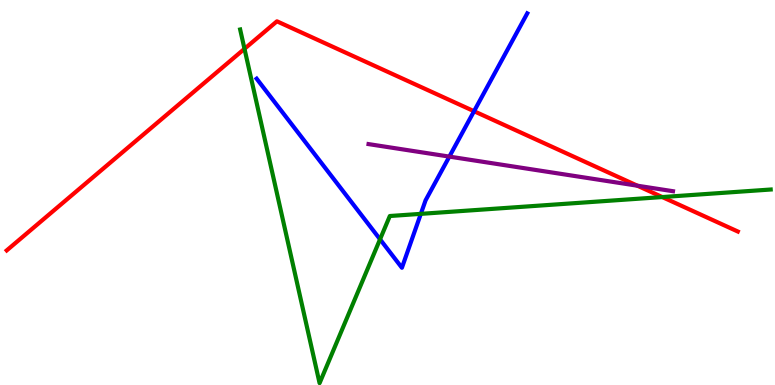[{'lines': ['blue', 'red'], 'intersections': [{'x': 6.12, 'y': 7.11}]}, {'lines': ['green', 'red'], 'intersections': [{'x': 3.15, 'y': 8.73}, {'x': 8.55, 'y': 4.88}]}, {'lines': ['purple', 'red'], 'intersections': [{'x': 8.22, 'y': 5.18}]}, {'lines': ['blue', 'green'], 'intersections': [{'x': 4.9, 'y': 3.78}, {'x': 5.43, 'y': 4.45}]}, {'lines': ['blue', 'purple'], 'intersections': [{'x': 5.8, 'y': 5.93}]}, {'lines': ['green', 'purple'], 'intersections': []}]